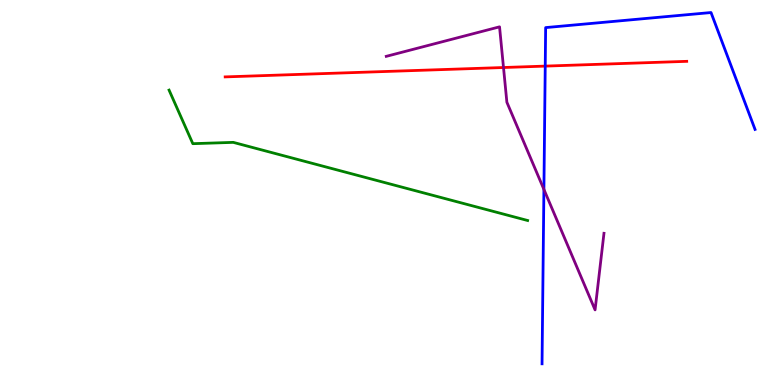[{'lines': ['blue', 'red'], 'intersections': [{'x': 7.04, 'y': 8.28}]}, {'lines': ['green', 'red'], 'intersections': []}, {'lines': ['purple', 'red'], 'intersections': [{'x': 6.5, 'y': 8.25}]}, {'lines': ['blue', 'green'], 'intersections': []}, {'lines': ['blue', 'purple'], 'intersections': [{'x': 7.02, 'y': 5.08}]}, {'lines': ['green', 'purple'], 'intersections': []}]